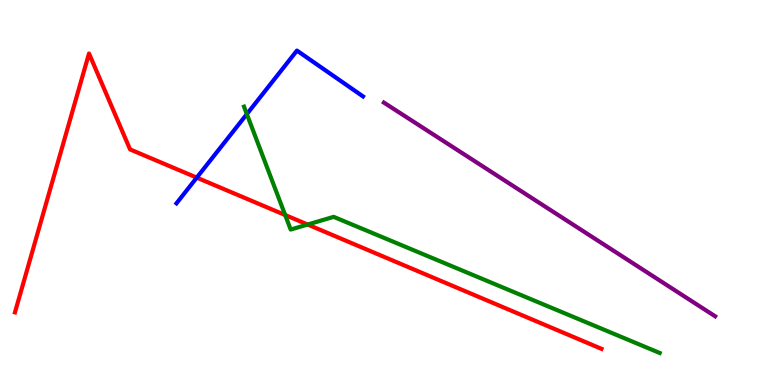[{'lines': ['blue', 'red'], 'intersections': [{'x': 2.54, 'y': 5.39}]}, {'lines': ['green', 'red'], 'intersections': [{'x': 3.68, 'y': 4.41}, {'x': 3.97, 'y': 4.17}]}, {'lines': ['purple', 'red'], 'intersections': []}, {'lines': ['blue', 'green'], 'intersections': [{'x': 3.19, 'y': 7.04}]}, {'lines': ['blue', 'purple'], 'intersections': []}, {'lines': ['green', 'purple'], 'intersections': []}]